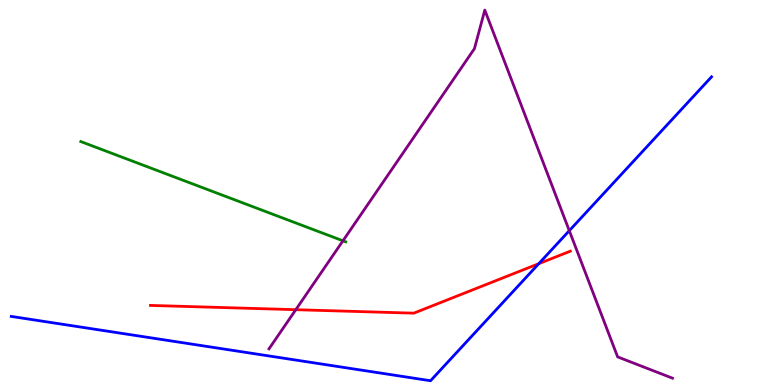[{'lines': ['blue', 'red'], 'intersections': [{'x': 6.95, 'y': 3.15}]}, {'lines': ['green', 'red'], 'intersections': []}, {'lines': ['purple', 'red'], 'intersections': [{'x': 3.82, 'y': 1.96}]}, {'lines': ['blue', 'green'], 'intersections': []}, {'lines': ['blue', 'purple'], 'intersections': [{'x': 7.35, 'y': 4.01}]}, {'lines': ['green', 'purple'], 'intersections': [{'x': 4.43, 'y': 3.75}]}]